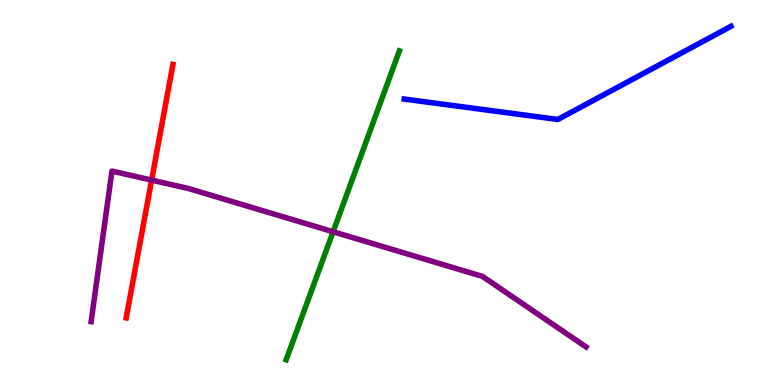[{'lines': ['blue', 'red'], 'intersections': []}, {'lines': ['green', 'red'], 'intersections': []}, {'lines': ['purple', 'red'], 'intersections': [{'x': 1.96, 'y': 5.32}]}, {'lines': ['blue', 'green'], 'intersections': []}, {'lines': ['blue', 'purple'], 'intersections': []}, {'lines': ['green', 'purple'], 'intersections': [{'x': 4.3, 'y': 3.98}]}]